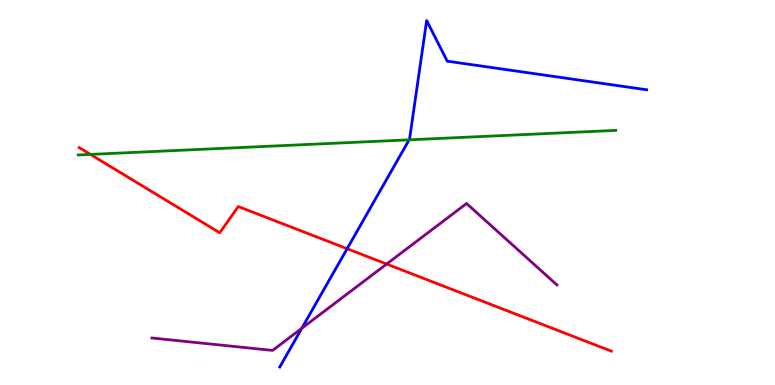[{'lines': ['blue', 'red'], 'intersections': [{'x': 4.48, 'y': 3.54}]}, {'lines': ['green', 'red'], 'intersections': [{'x': 1.17, 'y': 5.99}]}, {'lines': ['purple', 'red'], 'intersections': [{'x': 4.99, 'y': 3.14}]}, {'lines': ['blue', 'green'], 'intersections': [{'x': 5.28, 'y': 6.37}]}, {'lines': ['blue', 'purple'], 'intersections': [{'x': 3.89, 'y': 1.47}]}, {'lines': ['green', 'purple'], 'intersections': []}]